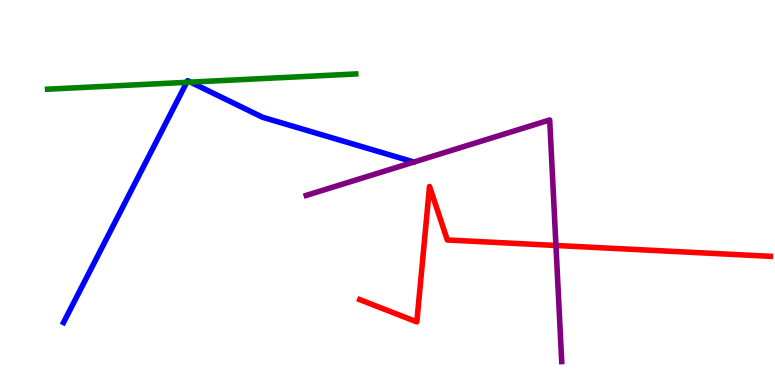[{'lines': ['blue', 'red'], 'intersections': []}, {'lines': ['green', 'red'], 'intersections': []}, {'lines': ['purple', 'red'], 'intersections': [{'x': 7.17, 'y': 3.62}]}, {'lines': ['blue', 'green'], 'intersections': [{'x': 2.41, 'y': 7.86}, {'x': 2.46, 'y': 7.87}]}, {'lines': ['blue', 'purple'], 'intersections': []}, {'lines': ['green', 'purple'], 'intersections': []}]